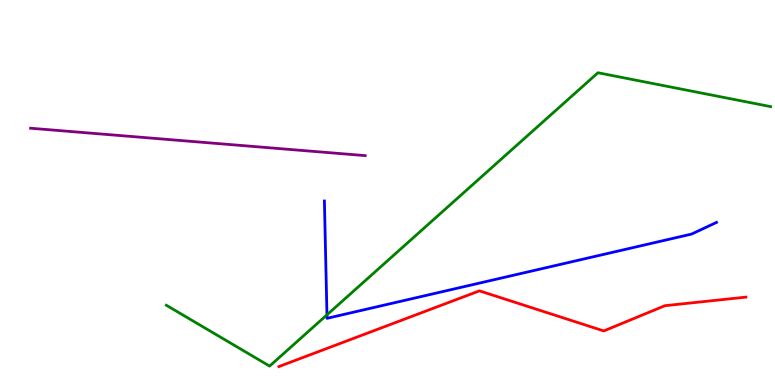[{'lines': ['blue', 'red'], 'intersections': []}, {'lines': ['green', 'red'], 'intersections': []}, {'lines': ['purple', 'red'], 'intersections': []}, {'lines': ['blue', 'green'], 'intersections': [{'x': 4.22, 'y': 1.82}]}, {'lines': ['blue', 'purple'], 'intersections': []}, {'lines': ['green', 'purple'], 'intersections': []}]